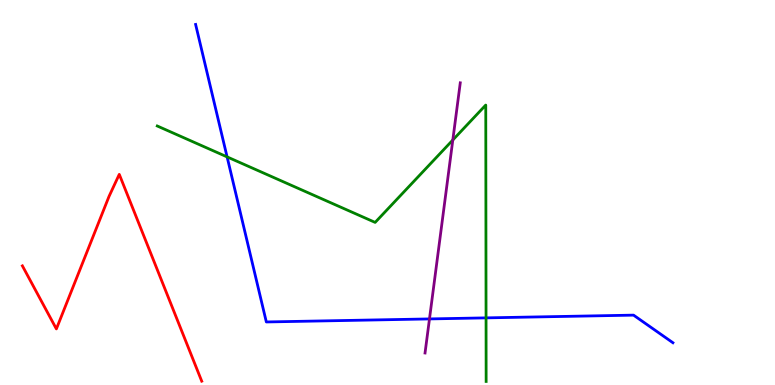[{'lines': ['blue', 'red'], 'intersections': []}, {'lines': ['green', 'red'], 'intersections': []}, {'lines': ['purple', 'red'], 'intersections': []}, {'lines': ['blue', 'green'], 'intersections': [{'x': 2.93, 'y': 5.92}, {'x': 6.27, 'y': 1.74}]}, {'lines': ['blue', 'purple'], 'intersections': [{'x': 5.54, 'y': 1.72}]}, {'lines': ['green', 'purple'], 'intersections': [{'x': 5.84, 'y': 6.36}]}]